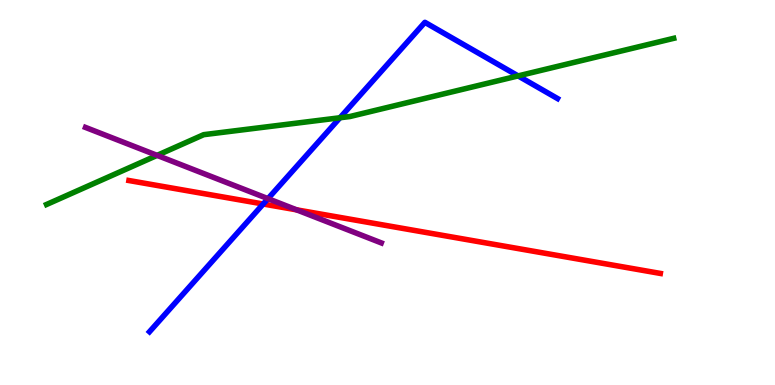[{'lines': ['blue', 'red'], 'intersections': [{'x': 3.4, 'y': 4.7}]}, {'lines': ['green', 'red'], 'intersections': []}, {'lines': ['purple', 'red'], 'intersections': [{'x': 3.83, 'y': 4.55}]}, {'lines': ['blue', 'green'], 'intersections': [{'x': 4.39, 'y': 6.94}, {'x': 6.69, 'y': 8.03}]}, {'lines': ['blue', 'purple'], 'intersections': [{'x': 3.46, 'y': 4.84}]}, {'lines': ['green', 'purple'], 'intersections': [{'x': 2.03, 'y': 5.96}]}]